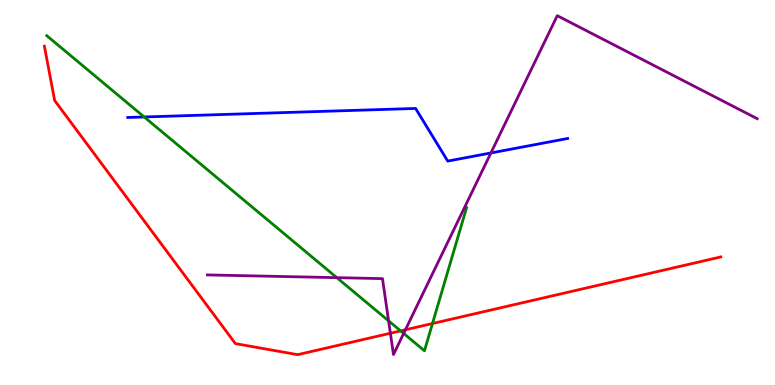[{'lines': ['blue', 'red'], 'intersections': []}, {'lines': ['green', 'red'], 'intersections': [{'x': 5.17, 'y': 1.41}, {'x': 5.58, 'y': 1.6}]}, {'lines': ['purple', 'red'], 'intersections': [{'x': 5.04, 'y': 1.34}, {'x': 5.23, 'y': 1.43}]}, {'lines': ['blue', 'green'], 'intersections': [{'x': 1.86, 'y': 6.96}]}, {'lines': ['blue', 'purple'], 'intersections': [{'x': 6.33, 'y': 6.03}]}, {'lines': ['green', 'purple'], 'intersections': [{'x': 4.35, 'y': 2.79}, {'x': 5.01, 'y': 1.67}, {'x': 5.21, 'y': 1.34}]}]